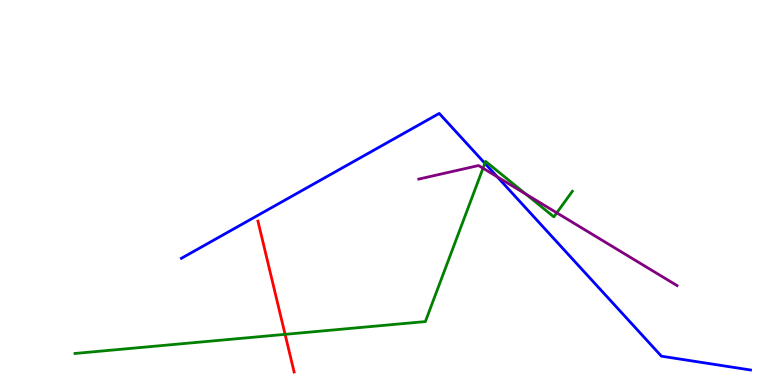[{'lines': ['blue', 'red'], 'intersections': []}, {'lines': ['green', 'red'], 'intersections': [{'x': 3.68, 'y': 1.32}]}, {'lines': ['purple', 'red'], 'intersections': []}, {'lines': ['blue', 'green'], 'intersections': [{'x': 6.26, 'y': 5.76}]}, {'lines': ['blue', 'purple'], 'intersections': [{'x': 6.42, 'y': 5.41}]}, {'lines': ['green', 'purple'], 'intersections': [{'x': 6.23, 'y': 5.63}, {'x': 6.79, 'y': 4.96}, {'x': 7.18, 'y': 4.47}]}]